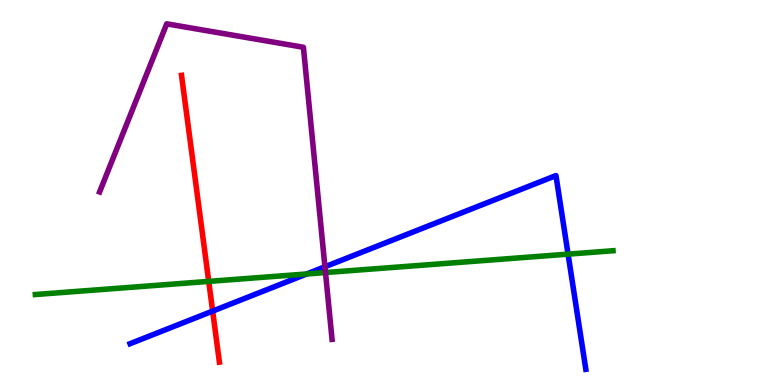[{'lines': ['blue', 'red'], 'intersections': [{'x': 2.74, 'y': 1.92}]}, {'lines': ['green', 'red'], 'intersections': [{'x': 2.69, 'y': 2.69}]}, {'lines': ['purple', 'red'], 'intersections': []}, {'lines': ['blue', 'green'], 'intersections': [{'x': 3.96, 'y': 2.88}, {'x': 7.33, 'y': 3.4}]}, {'lines': ['blue', 'purple'], 'intersections': [{'x': 4.19, 'y': 3.07}]}, {'lines': ['green', 'purple'], 'intersections': [{'x': 4.2, 'y': 2.92}]}]